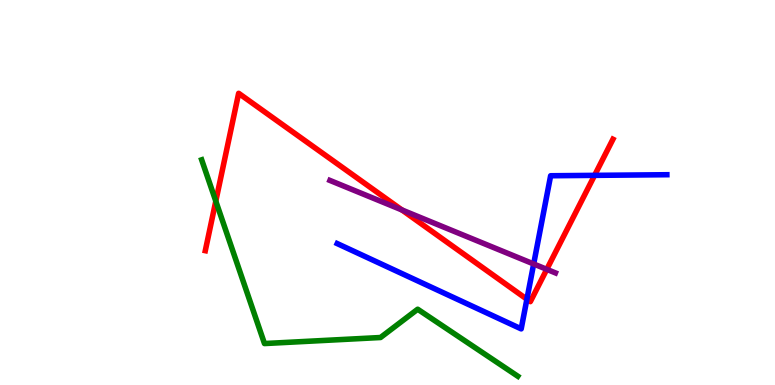[{'lines': ['blue', 'red'], 'intersections': [{'x': 6.8, 'y': 2.23}, {'x': 7.67, 'y': 5.45}]}, {'lines': ['green', 'red'], 'intersections': [{'x': 2.78, 'y': 4.78}]}, {'lines': ['purple', 'red'], 'intersections': [{'x': 5.19, 'y': 4.55}, {'x': 7.06, 'y': 3.0}]}, {'lines': ['blue', 'green'], 'intersections': []}, {'lines': ['blue', 'purple'], 'intersections': [{'x': 6.89, 'y': 3.14}]}, {'lines': ['green', 'purple'], 'intersections': []}]